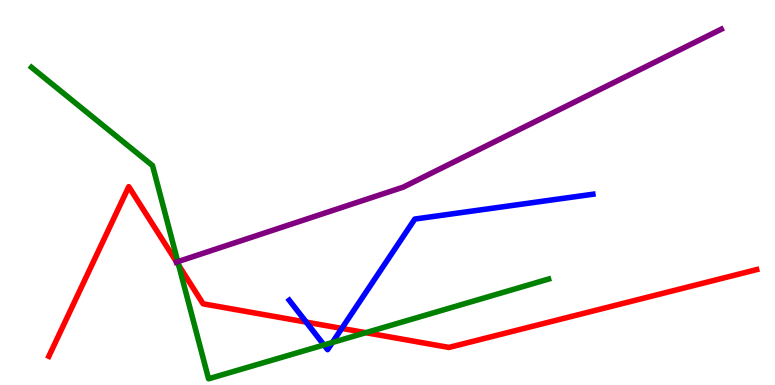[{'lines': ['blue', 'red'], 'intersections': [{'x': 3.95, 'y': 1.63}, {'x': 4.41, 'y': 1.47}]}, {'lines': ['green', 'red'], 'intersections': [{'x': 2.31, 'y': 3.1}, {'x': 4.72, 'y': 1.36}]}, {'lines': ['purple', 'red'], 'intersections': [{'x': 2.28, 'y': 3.19}]}, {'lines': ['blue', 'green'], 'intersections': [{'x': 4.18, 'y': 1.04}, {'x': 4.29, 'y': 1.1}]}, {'lines': ['blue', 'purple'], 'intersections': []}, {'lines': ['green', 'purple'], 'intersections': [{'x': 2.29, 'y': 3.2}]}]